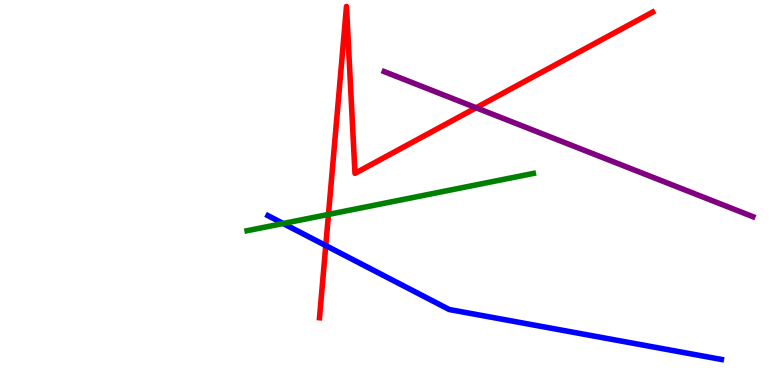[{'lines': ['blue', 'red'], 'intersections': [{'x': 4.2, 'y': 3.62}]}, {'lines': ['green', 'red'], 'intersections': [{'x': 4.24, 'y': 4.43}]}, {'lines': ['purple', 'red'], 'intersections': [{'x': 6.14, 'y': 7.2}]}, {'lines': ['blue', 'green'], 'intersections': [{'x': 3.65, 'y': 4.19}]}, {'lines': ['blue', 'purple'], 'intersections': []}, {'lines': ['green', 'purple'], 'intersections': []}]